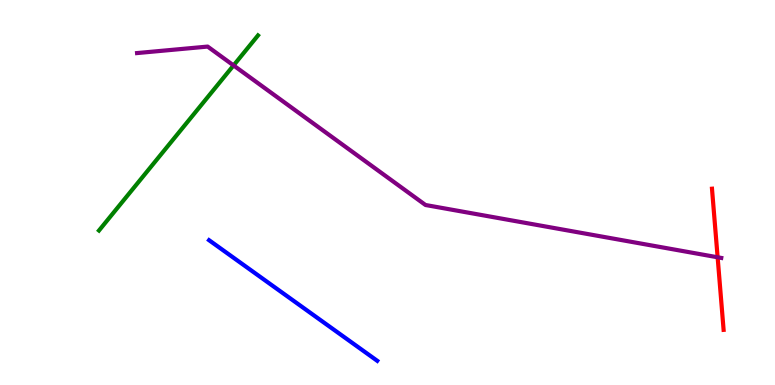[{'lines': ['blue', 'red'], 'intersections': []}, {'lines': ['green', 'red'], 'intersections': []}, {'lines': ['purple', 'red'], 'intersections': [{'x': 9.26, 'y': 3.32}]}, {'lines': ['blue', 'green'], 'intersections': []}, {'lines': ['blue', 'purple'], 'intersections': []}, {'lines': ['green', 'purple'], 'intersections': [{'x': 3.01, 'y': 8.3}]}]